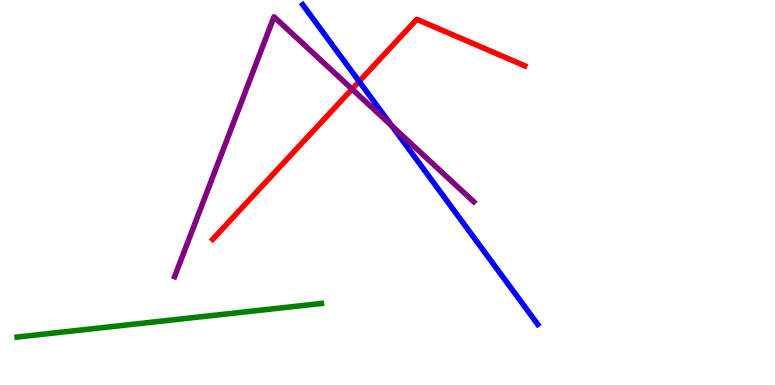[{'lines': ['blue', 'red'], 'intersections': [{'x': 4.63, 'y': 7.88}]}, {'lines': ['green', 'red'], 'intersections': []}, {'lines': ['purple', 'red'], 'intersections': [{'x': 4.54, 'y': 7.69}]}, {'lines': ['blue', 'green'], 'intersections': []}, {'lines': ['blue', 'purple'], 'intersections': [{'x': 5.06, 'y': 6.73}]}, {'lines': ['green', 'purple'], 'intersections': []}]